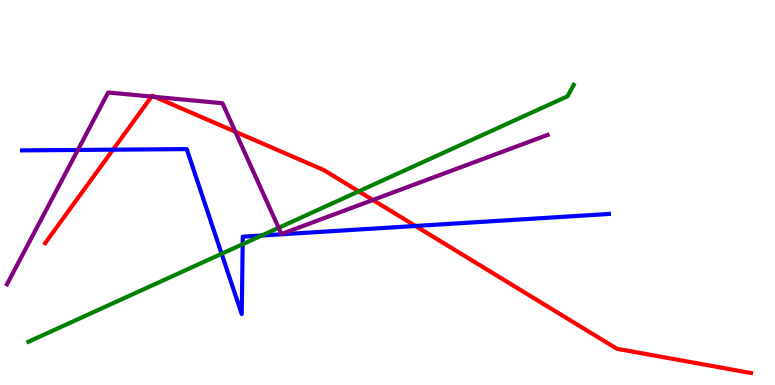[{'lines': ['blue', 'red'], 'intersections': [{'x': 1.46, 'y': 6.11}, {'x': 5.36, 'y': 4.13}]}, {'lines': ['green', 'red'], 'intersections': [{'x': 4.63, 'y': 5.03}]}, {'lines': ['purple', 'red'], 'intersections': [{'x': 1.96, 'y': 7.49}, {'x': 2.0, 'y': 7.48}, {'x': 3.04, 'y': 6.58}, {'x': 4.81, 'y': 4.81}]}, {'lines': ['blue', 'green'], 'intersections': [{'x': 2.86, 'y': 3.41}, {'x': 3.13, 'y': 3.66}, {'x': 3.38, 'y': 3.88}]}, {'lines': ['blue', 'purple'], 'intersections': [{'x': 1.0, 'y': 6.11}]}, {'lines': ['green', 'purple'], 'intersections': [{'x': 3.6, 'y': 4.08}]}]